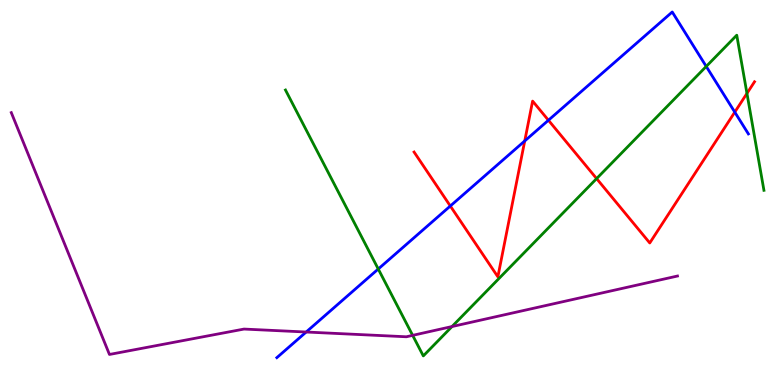[{'lines': ['blue', 'red'], 'intersections': [{'x': 5.81, 'y': 4.65}, {'x': 6.77, 'y': 6.34}, {'x': 7.08, 'y': 6.88}, {'x': 9.48, 'y': 7.09}]}, {'lines': ['green', 'red'], 'intersections': [{'x': 7.7, 'y': 5.36}, {'x': 9.64, 'y': 7.57}]}, {'lines': ['purple', 'red'], 'intersections': []}, {'lines': ['blue', 'green'], 'intersections': [{'x': 4.88, 'y': 3.01}, {'x': 9.11, 'y': 8.27}]}, {'lines': ['blue', 'purple'], 'intersections': [{'x': 3.95, 'y': 1.38}]}, {'lines': ['green', 'purple'], 'intersections': [{'x': 5.32, 'y': 1.29}, {'x': 5.83, 'y': 1.52}]}]